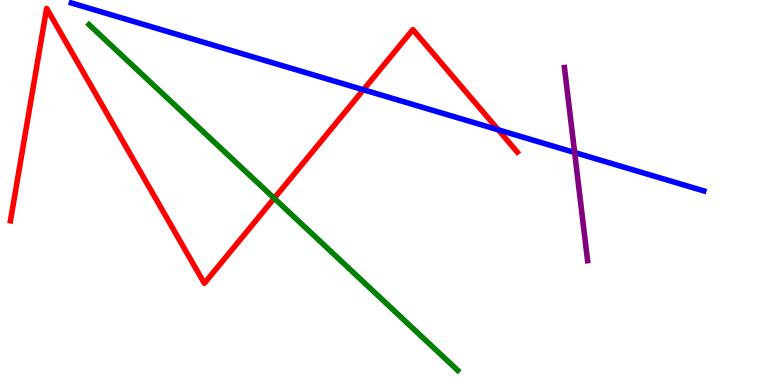[{'lines': ['blue', 'red'], 'intersections': [{'x': 4.69, 'y': 7.67}, {'x': 6.43, 'y': 6.63}]}, {'lines': ['green', 'red'], 'intersections': [{'x': 3.54, 'y': 4.85}]}, {'lines': ['purple', 'red'], 'intersections': []}, {'lines': ['blue', 'green'], 'intersections': []}, {'lines': ['blue', 'purple'], 'intersections': [{'x': 7.41, 'y': 6.04}]}, {'lines': ['green', 'purple'], 'intersections': []}]